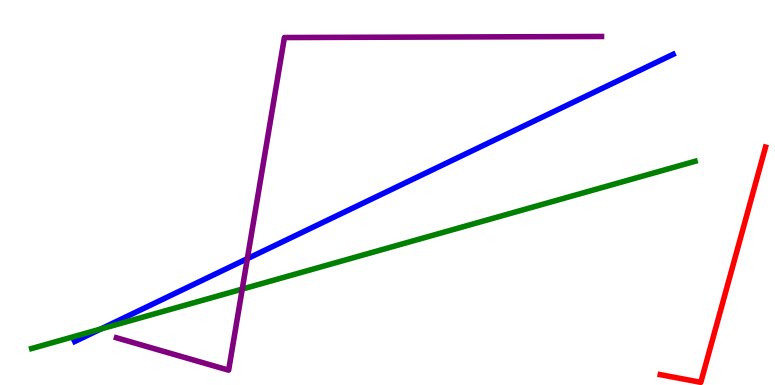[{'lines': ['blue', 'red'], 'intersections': []}, {'lines': ['green', 'red'], 'intersections': []}, {'lines': ['purple', 'red'], 'intersections': []}, {'lines': ['blue', 'green'], 'intersections': [{'x': 1.3, 'y': 1.45}]}, {'lines': ['blue', 'purple'], 'intersections': [{'x': 3.19, 'y': 3.28}]}, {'lines': ['green', 'purple'], 'intersections': [{'x': 3.13, 'y': 2.49}]}]